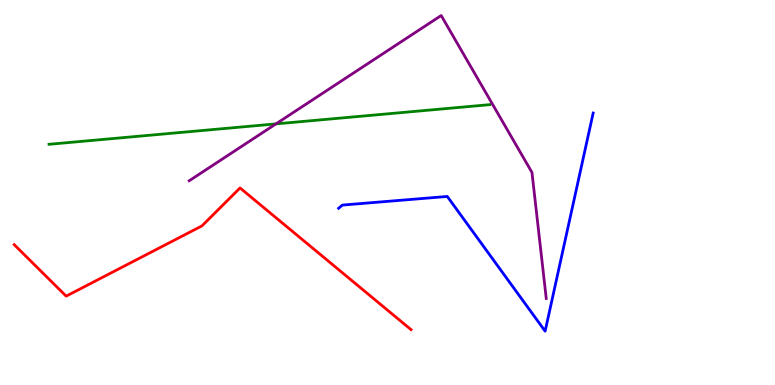[{'lines': ['blue', 'red'], 'intersections': []}, {'lines': ['green', 'red'], 'intersections': []}, {'lines': ['purple', 'red'], 'intersections': []}, {'lines': ['blue', 'green'], 'intersections': []}, {'lines': ['blue', 'purple'], 'intersections': []}, {'lines': ['green', 'purple'], 'intersections': [{'x': 3.56, 'y': 6.78}]}]